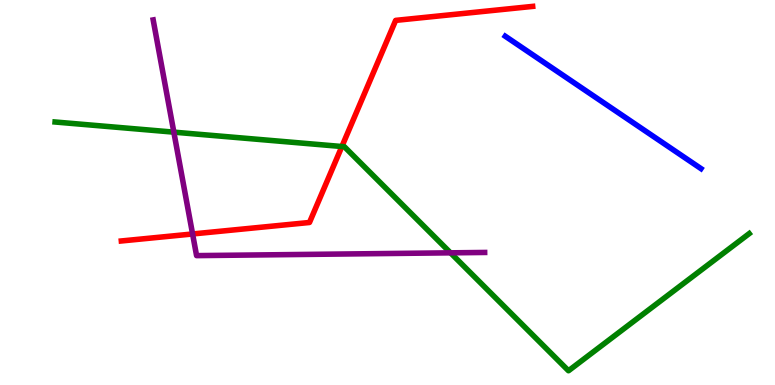[{'lines': ['blue', 'red'], 'intersections': []}, {'lines': ['green', 'red'], 'intersections': [{'x': 4.41, 'y': 6.19}]}, {'lines': ['purple', 'red'], 'intersections': [{'x': 2.48, 'y': 3.92}]}, {'lines': ['blue', 'green'], 'intersections': []}, {'lines': ['blue', 'purple'], 'intersections': []}, {'lines': ['green', 'purple'], 'intersections': [{'x': 2.24, 'y': 6.57}, {'x': 5.81, 'y': 3.43}]}]